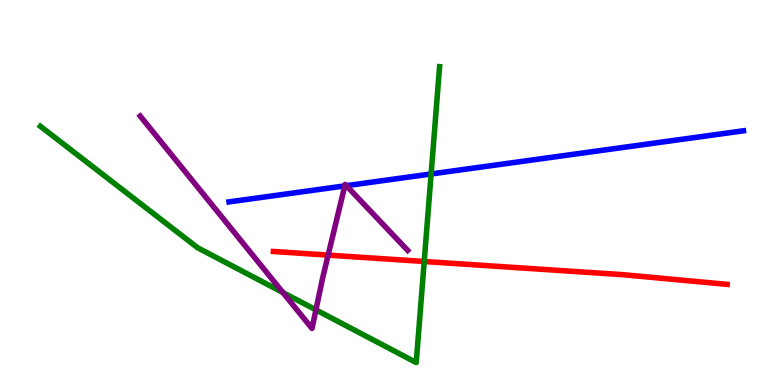[{'lines': ['blue', 'red'], 'intersections': []}, {'lines': ['green', 'red'], 'intersections': [{'x': 5.47, 'y': 3.21}]}, {'lines': ['purple', 'red'], 'intersections': [{'x': 4.23, 'y': 3.37}]}, {'lines': ['blue', 'green'], 'intersections': [{'x': 5.56, 'y': 5.48}]}, {'lines': ['blue', 'purple'], 'intersections': [{'x': 4.45, 'y': 5.17}, {'x': 4.47, 'y': 5.18}]}, {'lines': ['green', 'purple'], 'intersections': [{'x': 3.65, 'y': 2.4}, {'x': 4.08, 'y': 1.95}]}]